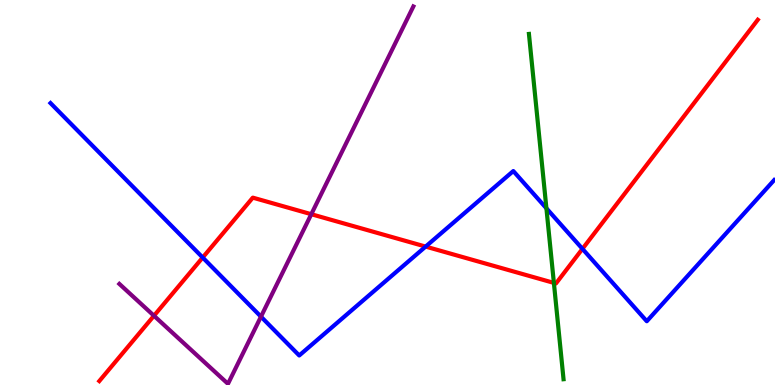[{'lines': ['blue', 'red'], 'intersections': [{'x': 2.62, 'y': 3.31}, {'x': 5.49, 'y': 3.6}, {'x': 7.52, 'y': 3.54}]}, {'lines': ['green', 'red'], 'intersections': [{'x': 7.15, 'y': 2.65}]}, {'lines': ['purple', 'red'], 'intersections': [{'x': 1.99, 'y': 1.8}, {'x': 4.02, 'y': 4.44}]}, {'lines': ['blue', 'green'], 'intersections': [{'x': 7.05, 'y': 4.59}]}, {'lines': ['blue', 'purple'], 'intersections': [{'x': 3.37, 'y': 1.78}]}, {'lines': ['green', 'purple'], 'intersections': []}]